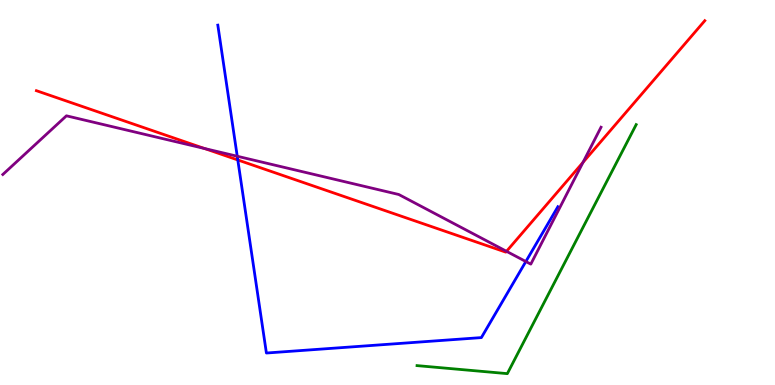[{'lines': ['blue', 'red'], 'intersections': [{'x': 3.07, 'y': 5.85}]}, {'lines': ['green', 'red'], 'intersections': []}, {'lines': ['purple', 'red'], 'intersections': [{'x': 2.64, 'y': 6.14}, {'x': 6.54, 'y': 3.47}, {'x': 7.52, 'y': 5.78}]}, {'lines': ['blue', 'green'], 'intersections': []}, {'lines': ['blue', 'purple'], 'intersections': [{'x': 3.06, 'y': 5.94}, {'x': 6.79, 'y': 3.21}]}, {'lines': ['green', 'purple'], 'intersections': []}]